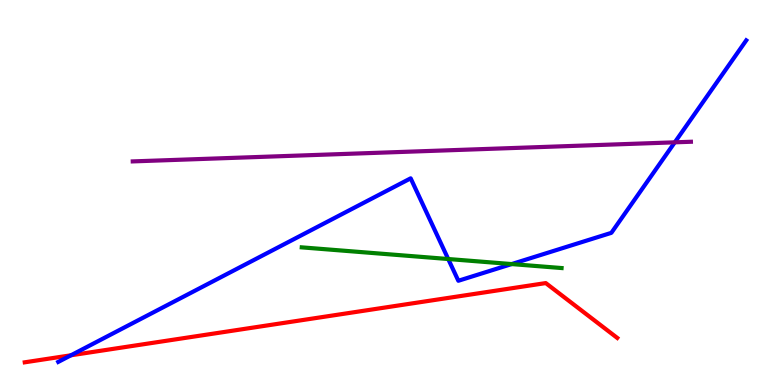[{'lines': ['blue', 'red'], 'intersections': [{'x': 0.916, 'y': 0.772}]}, {'lines': ['green', 'red'], 'intersections': []}, {'lines': ['purple', 'red'], 'intersections': []}, {'lines': ['blue', 'green'], 'intersections': [{'x': 5.78, 'y': 3.27}, {'x': 6.6, 'y': 3.14}]}, {'lines': ['blue', 'purple'], 'intersections': [{'x': 8.71, 'y': 6.3}]}, {'lines': ['green', 'purple'], 'intersections': []}]